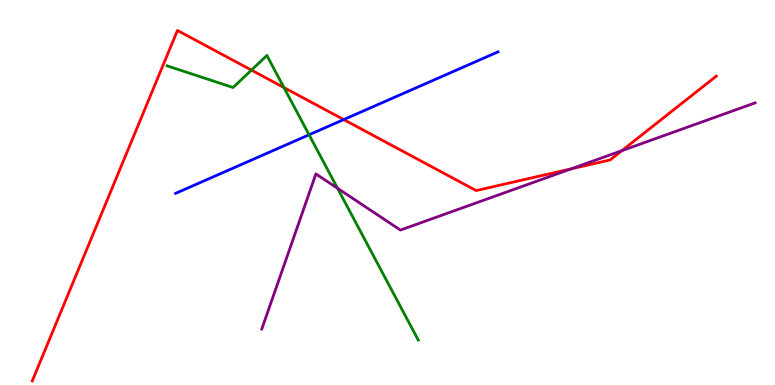[{'lines': ['blue', 'red'], 'intersections': [{'x': 4.44, 'y': 6.89}]}, {'lines': ['green', 'red'], 'intersections': [{'x': 3.24, 'y': 8.18}, {'x': 3.66, 'y': 7.73}]}, {'lines': ['purple', 'red'], 'intersections': [{'x': 7.37, 'y': 5.61}, {'x': 8.02, 'y': 6.09}]}, {'lines': ['blue', 'green'], 'intersections': [{'x': 3.99, 'y': 6.5}]}, {'lines': ['blue', 'purple'], 'intersections': []}, {'lines': ['green', 'purple'], 'intersections': [{'x': 4.36, 'y': 5.11}]}]